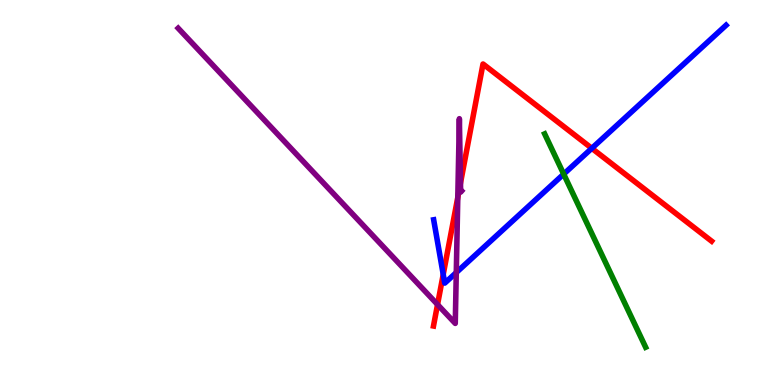[{'lines': ['blue', 'red'], 'intersections': [{'x': 5.72, 'y': 2.87}, {'x': 7.64, 'y': 6.15}]}, {'lines': ['green', 'red'], 'intersections': []}, {'lines': ['purple', 'red'], 'intersections': [{'x': 5.65, 'y': 2.09}, {'x': 5.91, 'y': 4.87}, {'x': 5.94, 'y': 5.24}]}, {'lines': ['blue', 'green'], 'intersections': [{'x': 7.27, 'y': 5.48}]}, {'lines': ['blue', 'purple'], 'intersections': [{'x': 5.89, 'y': 2.92}]}, {'lines': ['green', 'purple'], 'intersections': []}]